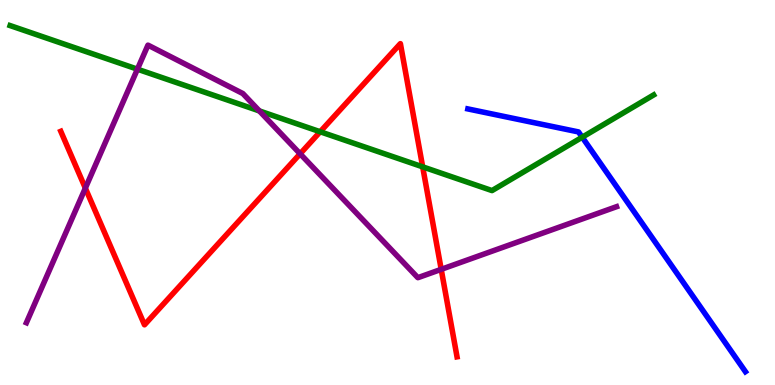[{'lines': ['blue', 'red'], 'intersections': []}, {'lines': ['green', 'red'], 'intersections': [{'x': 4.13, 'y': 6.58}, {'x': 5.45, 'y': 5.67}]}, {'lines': ['purple', 'red'], 'intersections': [{'x': 1.1, 'y': 5.11}, {'x': 3.87, 'y': 6.01}, {'x': 5.69, 'y': 3.0}]}, {'lines': ['blue', 'green'], 'intersections': [{'x': 7.51, 'y': 6.44}]}, {'lines': ['blue', 'purple'], 'intersections': []}, {'lines': ['green', 'purple'], 'intersections': [{'x': 1.77, 'y': 8.2}, {'x': 3.35, 'y': 7.12}]}]